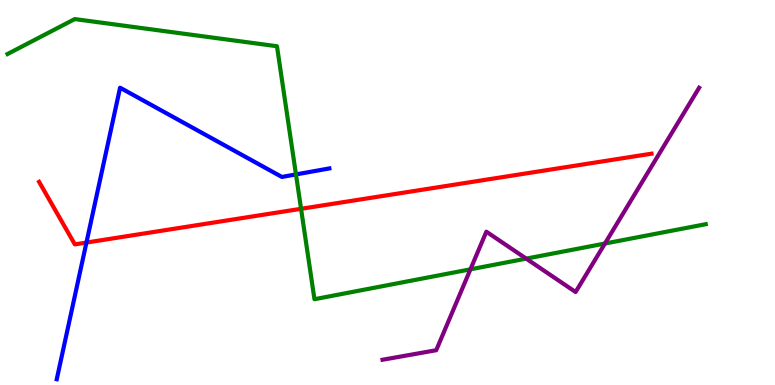[{'lines': ['blue', 'red'], 'intersections': [{'x': 1.12, 'y': 3.7}]}, {'lines': ['green', 'red'], 'intersections': [{'x': 3.88, 'y': 4.58}]}, {'lines': ['purple', 'red'], 'intersections': []}, {'lines': ['blue', 'green'], 'intersections': [{'x': 3.82, 'y': 5.47}]}, {'lines': ['blue', 'purple'], 'intersections': []}, {'lines': ['green', 'purple'], 'intersections': [{'x': 6.07, 'y': 3.0}, {'x': 6.79, 'y': 3.28}, {'x': 7.81, 'y': 3.67}]}]